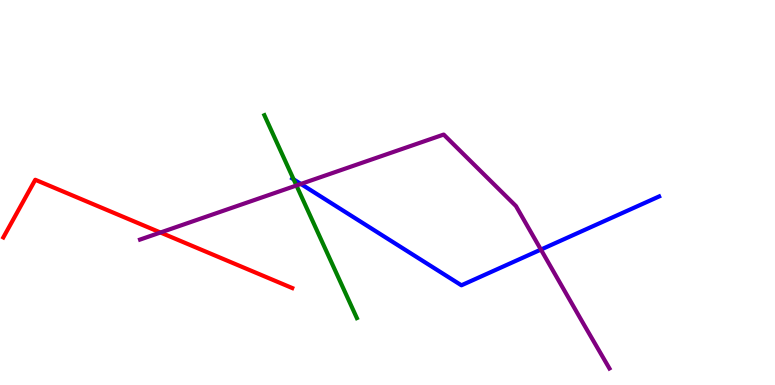[{'lines': ['blue', 'red'], 'intersections': []}, {'lines': ['green', 'red'], 'intersections': []}, {'lines': ['purple', 'red'], 'intersections': [{'x': 2.07, 'y': 3.96}]}, {'lines': ['blue', 'green'], 'intersections': [{'x': 3.79, 'y': 5.34}]}, {'lines': ['blue', 'purple'], 'intersections': [{'x': 3.88, 'y': 5.22}, {'x': 6.98, 'y': 3.52}]}, {'lines': ['green', 'purple'], 'intersections': [{'x': 3.82, 'y': 5.18}]}]